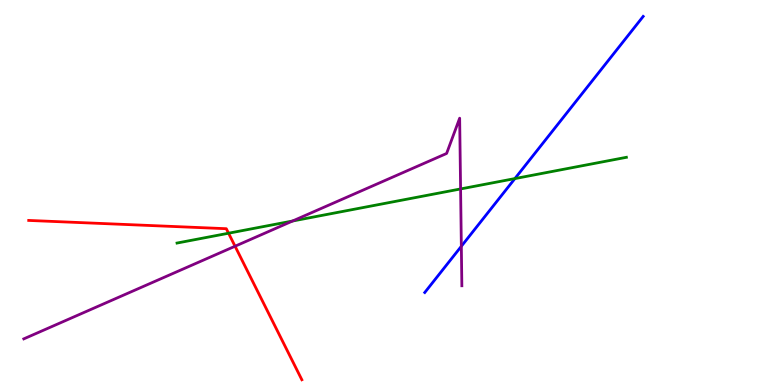[{'lines': ['blue', 'red'], 'intersections': []}, {'lines': ['green', 'red'], 'intersections': [{'x': 2.95, 'y': 3.94}]}, {'lines': ['purple', 'red'], 'intersections': [{'x': 3.03, 'y': 3.6}]}, {'lines': ['blue', 'green'], 'intersections': [{'x': 6.64, 'y': 5.36}]}, {'lines': ['blue', 'purple'], 'intersections': [{'x': 5.95, 'y': 3.6}]}, {'lines': ['green', 'purple'], 'intersections': [{'x': 3.78, 'y': 4.26}, {'x': 5.94, 'y': 5.09}]}]